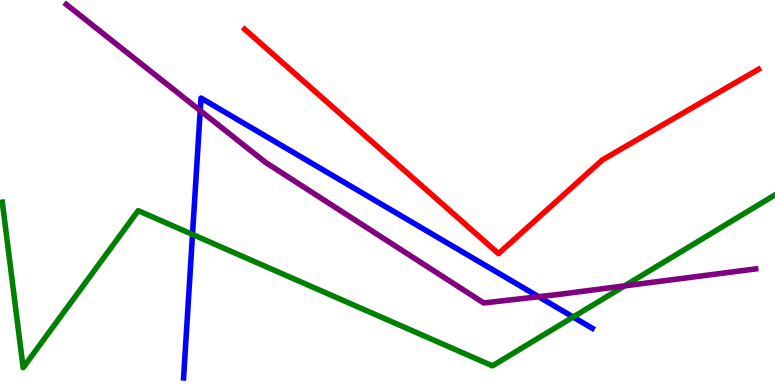[{'lines': ['blue', 'red'], 'intersections': []}, {'lines': ['green', 'red'], 'intersections': []}, {'lines': ['purple', 'red'], 'intersections': []}, {'lines': ['blue', 'green'], 'intersections': [{'x': 2.48, 'y': 3.91}, {'x': 7.4, 'y': 1.77}]}, {'lines': ['blue', 'purple'], 'intersections': [{'x': 2.58, 'y': 7.13}, {'x': 6.95, 'y': 2.29}]}, {'lines': ['green', 'purple'], 'intersections': [{'x': 8.06, 'y': 2.57}]}]